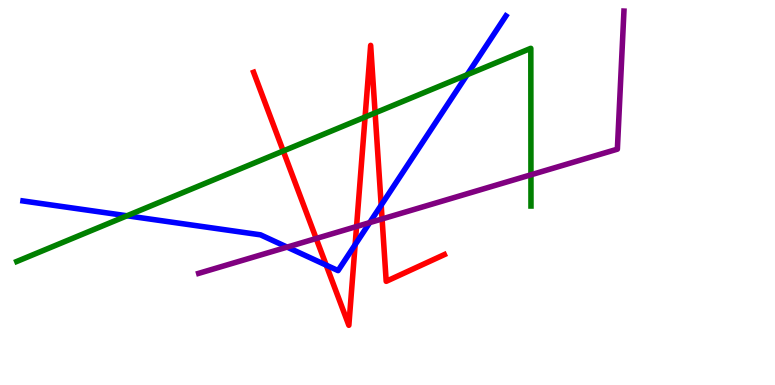[{'lines': ['blue', 'red'], 'intersections': [{'x': 4.21, 'y': 3.11}, {'x': 4.58, 'y': 3.64}, {'x': 4.92, 'y': 4.67}]}, {'lines': ['green', 'red'], 'intersections': [{'x': 3.65, 'y': 6.08}, {'x': 4.71, 'y': 6.96}, {'x': 4.84, 'y': 7.07}]}, {'lines': ['purple', 'red'], 'intersections': [{'x': 4.08, 'y': 3.81}, {'x': 4.6, 'y': 4.12}, {'x': 4.93, 'y': 4.31}]}, {'lines': ['blue', 'green'], 'intersections': [{'x': 1.64, 'y': 4.4}, {'x': 6.03, 'y': 8.06}]}, {'lines': ['blue', 'purple'], 'intersections': [{'x': 3.7, 'y': 3.58}, {'x': 4.77, 'y': 4.22}]}, {'lines': ['green', 'purple'], 'intersections': [{'x': 6.85, 'y': 5.46}]}]